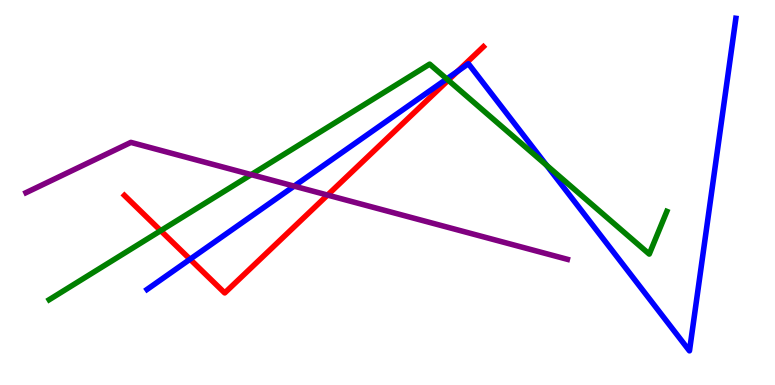[{'lines': ['blue', 'red'], 'intersections': [{'x': 2.45, 'y': 3.27}, {'x': 5.9, 'y': 8.15}]}, {'lines': ['green', 'red'], 'intersections': [{'x': 2.07, 'y': 4.01}, {'x': 5.78, 'y': 7.92}]}, {'lines': ['purple', 'red'], 'intersections': [{'x': 4.23, 'y': 4.93}]}, {'lines': ['blue', 'green'], 'intersections': [{'x': 5.76, 'y': 7.95}, {'x': 7.05, 'y': 5.71}]}, {'lines': ['blue', 'purple'], 'intersections': [{'x': 3.8, 'y': 5.17}]}, {'lines': ['green', 'purple'], 'intersections': [{'x': 3.24, 'y': 5.46}]}]